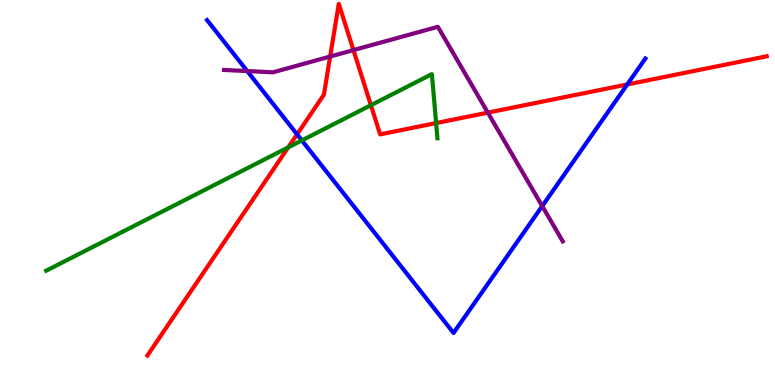[{'lines': ['blue', 'red'], 'intersections': [{'x': 3.83, 'y': 6.51}, {'x': 8.09, 'y': 7.81}]}, {'lines': ['green', 'red'], 'intersections': [{'x': 3.72, 'y': 6.17}, {'x': 4.79, 'y': 7.27}, {'x': 5.63, 'y': 6.8}]}, {'lines': ['purple', 'red'], 'intersections': [{'x': 4.26, 'y': 8.53}, {'x': 4.56, 'y': 8.7}, {'x': 6.29, 'y': 7.07}]}, {'lines': ['blue', 'green'], 'intersections': [{'x': 3.89, 'y': 6.35}]}, {'lines': ['blue', 'purple'], 'intersections': [{'x': 3.19, 'y': 8.15}, {'x': 7.0, 'y': 4.65}]}, {'lines': ['green', 'purple'], 'intersections': []}]